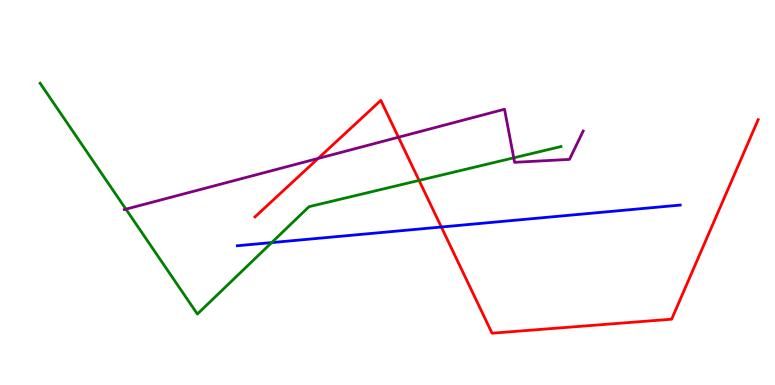[{'lines': ['blue', 'red'], 'intersections': [{'x': 5.69, 'y': 4.1}]}, {'lines': ['green', 'red'], 'intersections': [{'x': 5.41, 'y': 5.31}]}, {'lines': ['purple', 'red'], 'intersections': [{'x': 4.1, 'y': 5.88}, {'x': 5.14, 'y': 6.44}]}, {'lines': ['blue', 'green'], 'intersections': [{'x': 3.51, 'y': 3.7}]}, {'lines': ['blue', 'purple'], 'intersections': []}, {'lines': ['green', 'purple'], 'intersections': [{'x': 1.62, 'y': 4.57}, {'x': 6.63, 'y': 5.9}]}]